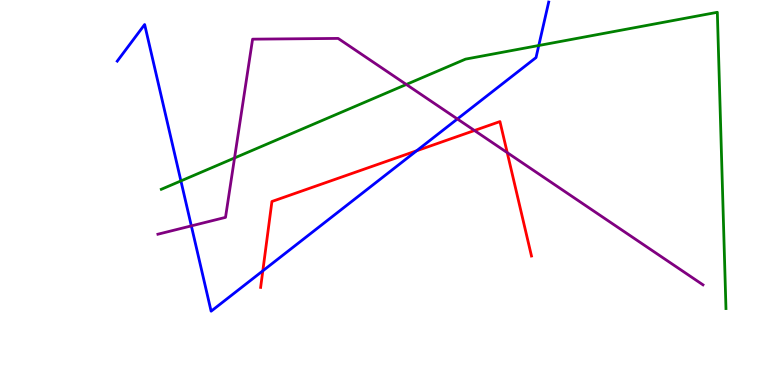[{'lines': ['blue', 'red'], 'intersections': [{'x': 3.39, 'y': 2.96}, {'x': 5.38, 'y': 6.08}]}, {'lines': ['green', 'red'], 'intersections': []}, {'lines': ['purple', 'red'], 'intersections': [{'x': 6.12, 'y': 6.61}, {'x': 6.54, 'y': 6.04}]}, {'lines': ['blue', 'green'], 'intersections': [{'x': 2.33, 'y': 5.3}, {'x': 6.95, 'y': 8.82}]}, {'lines': ['blue', 'purple'], 'intersections': [{'x': 2.47, 'y': 4.13}, {'x': 5.9, 'y': 6.91}]}, {'lines': ['green', 'purple'], 'intersections': [{'x': 3.03, 'y': 5.9}, {'x': 5.24, 'y': 7.81}]}]